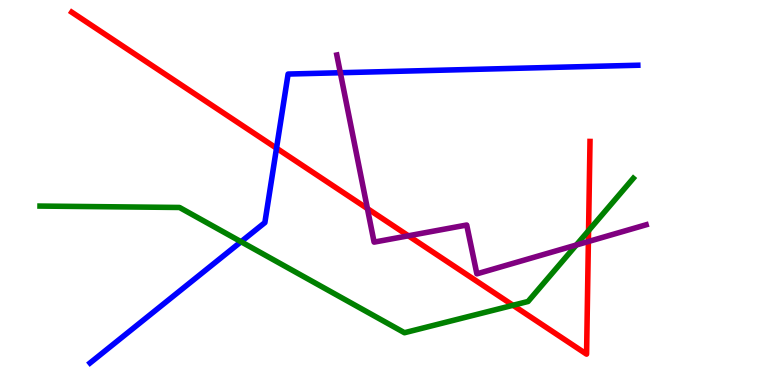[{'lines': ['blue', 'red'], 'intersections': [{'x': 3.57, 'y': 6.15}]}, {'lines': ['green', 'red'], 'intersections': [{'x': 6.62, 'y': 2.07}, {'x': 7.59, 'y': 4.01}]}, {'lines': ['purple', 'red'], 'intersections': [{'x': 4.74, 'y': 4.58}, {'x': 5.27, 'y': 3.88}, {'x': 7.59, 'y': 3.73}]}, {'lines': ['blue', 'green'], 'intersections': [{'x': 3.11, 'y': 3.72}]}, {'lines': ['blue', 'purple'], 'intersections': [{'x': 4.39, 'y': 8.11}]}, {'lines': ['green', 'purple'], 'intersections': [{'x': 7.44, 'y': 3.64}]}]